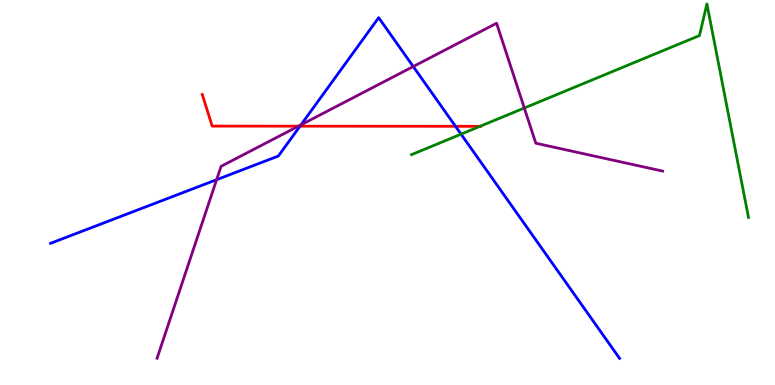[{'lines': ['blue', 'red'], 'intersections': [{'x': 3.87, 'y': 6.72}, {'x': 5.88, 'y': 6.72}]}, {'lines': ['green', 'red'], 'intersections': [{'x': 6.19, 'y': 6.72}]}, {'lines': ['purple', 'red'], 'intersections': [{'x': 3.85, 'y': 6.72}]}, {'lines': ['blue', 'green'], 'intersections': [{'x': 5.95, 'y': 6.52}]}, {'lines': ['blue', 'purple'], 'intersections': [{'x': 2.8, 'y': 5.33}, {'x': 3.88, 'y': 6.76}, {'x': 5.33, 'y': 8.27}]}, {'lines': ['green', 'purple'], 'intersections': [{'x': 6.77, 'y': 7.19}]}]